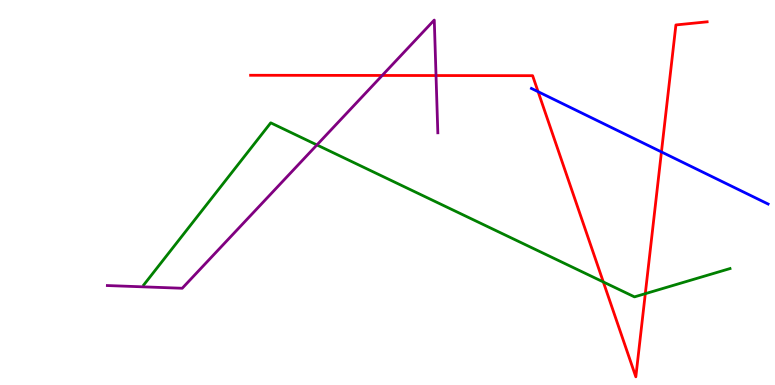[{'lines': ['blue', 'red'], 'intersections': [{'x': 6.94, 'y': 7.62}, {'x': 8.53, 'y': 6.05}]}, {'lines': ['green', 'red'], 'intersections': [{'x': 7.78, 'y': 2.68}, {'x': 8.33, 'y': 2.37}]}, {'lines': ['purple', 'red'], 'intersections': [{'x': 4.93, 'y': 8.04}, {'x': 5.63, 'y': 8.04}]}, {'lines': ['blue', 'green'], 'intersections': []}, {'lines': ['blue', 'purple'], 'intersections': []}, {'lines': ['green', 'purple'], 'intersections': [{'x': 4.09, 'y': 6.24}]}]